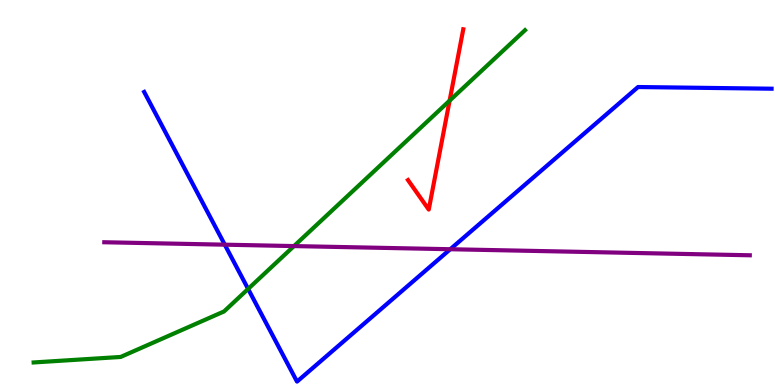[{'lines': ['blue', 'red'], 'intersections': []}, {'lines': ['green', 'red'], 'intersections': [{'x': 5.8, 'y': 7.39}]}, {'lines': ['purple', 'red'], 'intersections': []}, {'lines': ['blue', 'green'], 'intersections': [{'x': 3.2, 'y': 2.5}]}, {'lines': ['blue', 'purple'], 'intersections': [{'x': 2.9, 'y': 3.64}, {'x': 5.81, 'y': 3.53}]}, {'lines': ['green', 'purple'], 'intersections': [{'x': 3.79, 'y': 3.61}]}]